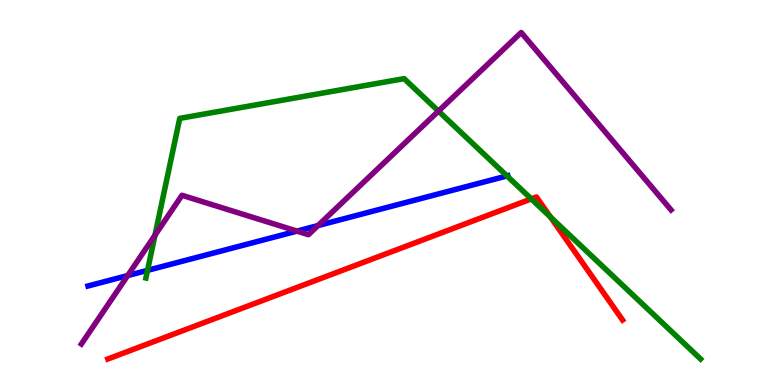[{'lines': ['blue', 'red'], 'intersections': []}, {'lines': ['green', 'red'], 'intersections': [{'x': 6.86, 'y': 4.83}, {'x': 7.1, 'y': 4.36}]}, {'lines': ['purple', 'red'], 'intersections': []}, {'lines': ['blue', 'green'], 'intersections': [{'x': 1.9, 'y': 2.98}, {'x': 6.54, 'y': 5.43}]}, {'lines': ['blue', 'purple'], 'intersections': [{'x': 1.65, 'y': 2.84}, {'x': 3.83, 'y': 4.0}, {'x': 4.1, 'y': 4.14}]}, {'lines': ['green', 'purple'], 'intersections': [{'x': 2.0, 'y': 3.89}, {'x': 5.66, 'y': 7.11}]}]